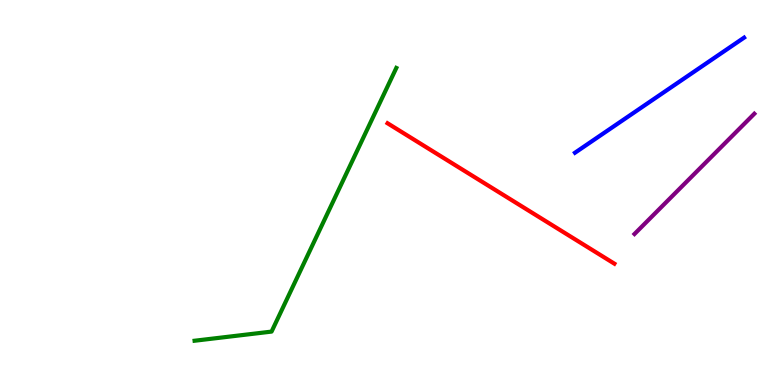[{'lines': ['blue', 'red'], 'intersections': []}, {'lines': ['green', 'red'], 'intersections': []}, {'lines': ['purple', 'red'], 'intersections': []}, {'lines': ['blue', 'green'], 'intersections': []}, {'lines': ['blue', 'purple'], 'intersections': []}, {'lines': ['green', 'purple'], 'intersections': []}]